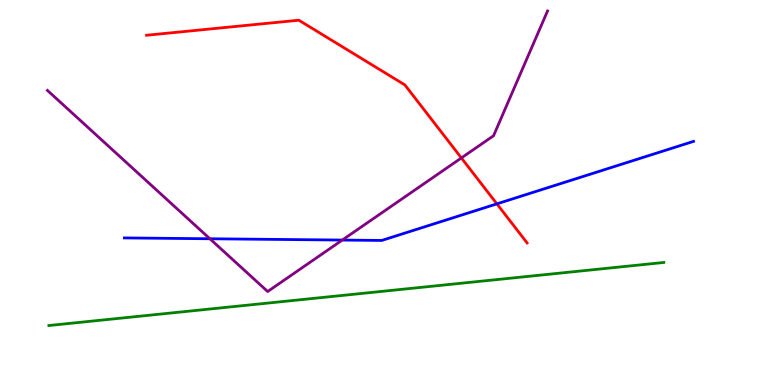[{'lines': ['blue', 'red'], 'intersections': [{'x': 6.41, 'y': 4.7}]}, {'lines': ['green', 'red'], 'intersections': []}, {'lines': ['purple', 'red'], 'intersections': [{'x': 5.95, 'y': 5.9}]}, {'lines': ['blue', 'green'], 'intersections': []}, {'lines': ['blue', 'purple'], 'intersections': [{'x': 2.71, 'y': 3.8}, {'x': 4.42, 'y': 3.76}]}, {'lines': ['green', 'purple'], 'intersections': []}]